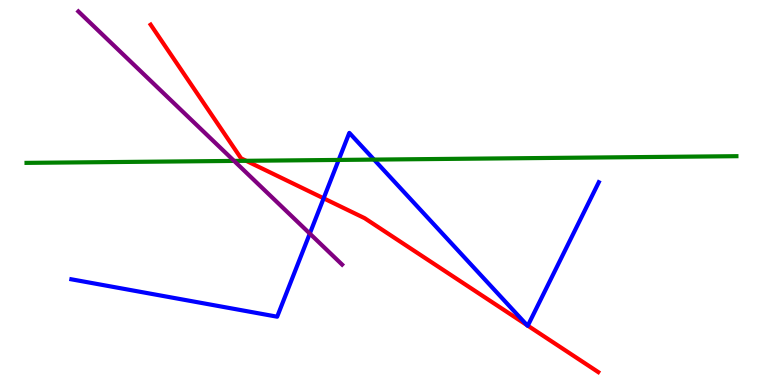[{'lines': ['blue', 'red'], 'intersections': [{'x': 4.18, 'y': 4.85}, {'x': 6.8, 'y': 1.55}, {'x': 6.81, 'y': 1.54}]}, {'lines': ['green', 'red'], 'intersections': [{'x': 3.18, 'y': 5.82}]}, {'lines': ['purple', 'red'], 'intersections': []}, {'lines': ['blue', 'green'], 'intersections': [{'x': 4.37, 'y': 5.85}, {'x': 4.83, 'y': 5.85}]}, {'lines': ['blue', 'purple'], 'intersections': [{'x': 4.0, 'y': 3.93}]}, {'lines': ['green', 'purple'], 'intersections': [{'x': 3.02, 'y': 5.82}]}]